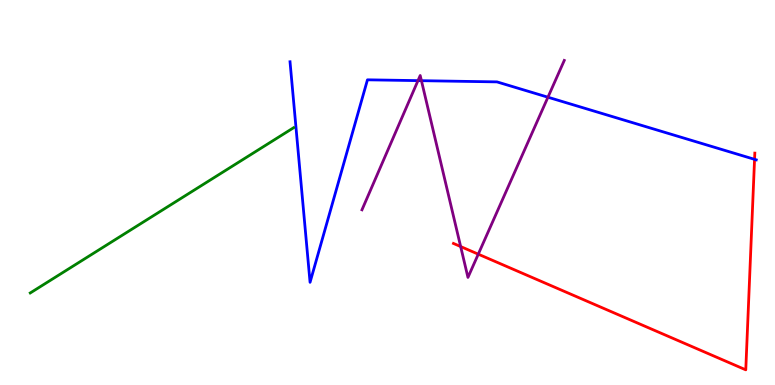[{'lines': ['blue', 'red'], 'intersections': [{'x': 9.74, 'y': 5.86}]}, {'lines': ['green', 'red'], 'intersections': []}, {'lines': ['purple', 'red'], 'intersections': [{'x': 5.94, 'y': 3.6}, {'x': 6.17, 'y': 3.4}]}, {'lines': ['blue', 'green'], 'intersections': []}, {'lines': ['blue', 'purple'], 'intersections': [{'x': 5.39, 'y': 7.91}, {'x': 5.44, 'y': 7.9}, {'x': 7.07, 'y': 7.47}]}, {'lines': ['green', 'purple'], 'intersections': []}]